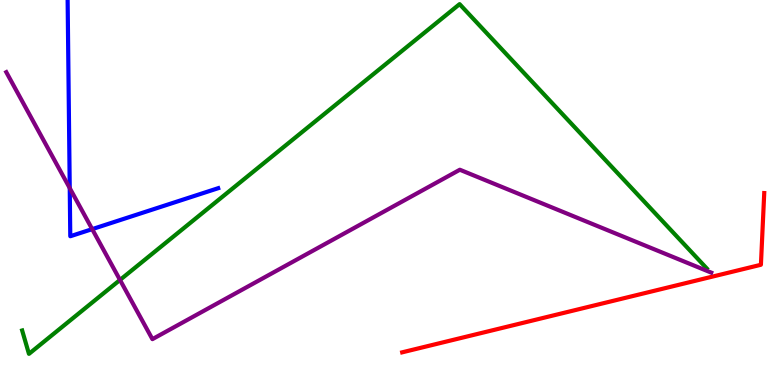[{'lines': ['blue', 'red'], 'intersections': []}, {'lines': ['green', 'red'], 'intersections': []}, {'lines': ['purple', 'red'], 'intersections': []}, {'lines': ['blue', 'green'], 'intersections': []}, {'lines': ['blue', 'purple'], 'intersections': [{'x': 0.9, 'y': 5.11}, {'x': 1.19, 'y': 4.05}]}, {'lines': ['green', 'purple'], 'intersections': [{'x': 1.55, 'y': 2.73}]}]